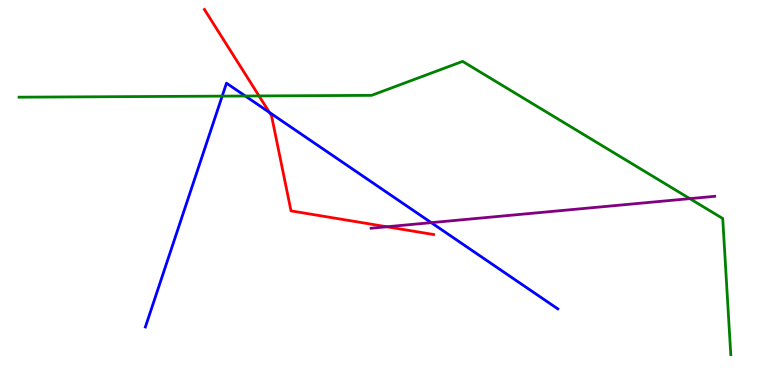[{'lines': ['blue', 'red'], 'intersections': [{'x': 3.48, 'y': 7.08}]}, {'lines': ['green', 'red'], 'intersections': [{'x': 3.34, 'y': 7.51}]}, {'lines': ['purple', 'red'], 'intersections': [{'x': 4.99, 'y': 4.11}]}, {'lines': ['blue', 'green'], 'intersections': [{'x': 2.87, 'y': 7.5}, {'x': 3.17, 'y': 7.51}]}, {'lines': ['blue', 'purple'], 'intersections': [{'x': 5.56, 'y': 4.22}]}, {'lines': ['green', 'purple'], 'intersections': [{'x': 8.9, 'y': 4.84}]}]